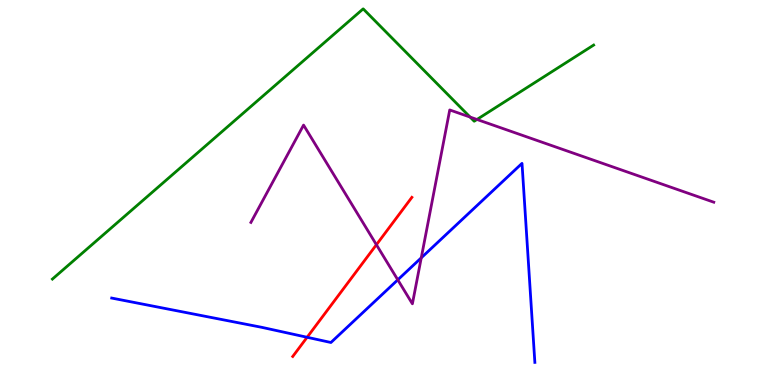[{'lines': ['blue', 'red'], 'intersections': [{'x': 3.96, 'y': 1.24}]}, {'lines': ['green', 'red'], 'intersections': []}, {'lines': ['purple', 'red'], 'intersections': [{'x': 4.86, 'y': 3.64}]}, {'lines': ['blue', 'green'], 'intersections': []}, {'lines': ['blue', 'purple'], 'intersections': [{'x': 5.13, 'y': 2.73}, {'x': 5.44, 'y': 3.3}]}, {'lines': ['green', 'purple'], 'intersections': [{'x': 6.07, 'y': 6.96}, {'x': 6.15, 'y': 6.9}]}]